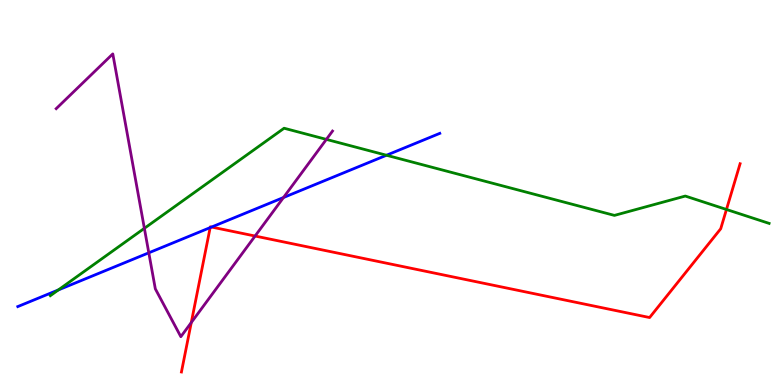[{'lines': ['blue', 'red'], 'intersections': [{'x': 2.71, 'y': 4.09}, {'x': 2.73, 'y': 4.1}]}, {'lines': ['green', 'red'], 'intersections': [{'x': 9.37, 'y': 4.56}]}, {'lines': ['purple', 'red'], 'intersections': [{'x': 2.47, 'y': 1.62}, {'x': 3.29, 'y': 3.87}]}, {'lines': ['blue', 'green'], 'intersections': [{'x': 0.753, 'y': 2.47}, {'x': 4.99, 'y': 5.97}]}, {'lines': ['blue', 'purple'], 'intersections': [{'x': 1.92, 'y': 3.43}, {'x': 3.66, 'y': 4.87}]}, {'lines': ['green', 'purple'], 'intersections': [{'x': 1.86, 'y': 4.07}, {'x': 4.21, 'y': 6.38}]}]